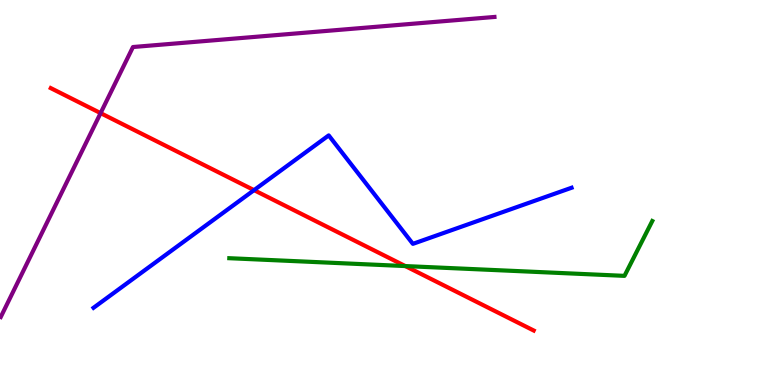[{'lines': ['blue', 'red'], 'intersections': [{'x': 3.28, 'y': 5.06}]}, {'lines': ['green', 'red'], 'intersections': [{'x': 5.23, 'y': 3.09}]}, {'lines': ['purple', 'red'], 'intersections': [{'x': 1.3, 'y': 7.06}]}, {'lines': ['blue', 'green'], 'intersections': []}, {'lines': ['blue', 'purple'], 'intersections': []}, {'lines': ['green', 'purple'], 'intersections': []}]